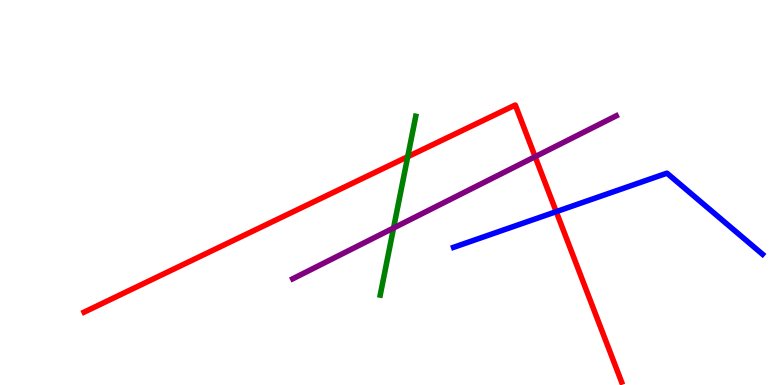[{'lines': ['blue', 'red'], 'intersections': [{'x': 7.18, 'y': 4.5}]}, {'lines': ['green', 'red'], 'intersections': [{'x': 5.26, 'y': 5.93}]}, {'lines': ['purple', 'red'], 'intersections': [{'x': 6.9, 'y': 5.93}]}, {'lines': ['blue', 'green'], 'intersections': []}, {'lines': ['blue', 'purple'], 'intersections': []}, {'lines': ['green', 'purple'], 'intersections': [{'x': 5.08, 'y': 4.08}]}]